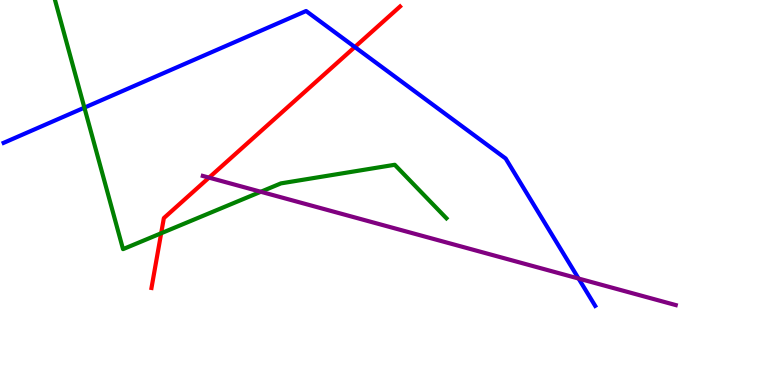[{'lines': ['blue', 'red'], 'intersections': [{'x': 4.58, 'y': 8.78}]}, {'lines': ['green', 'red'], 'intersections': [{'x': 2.08, 'y': 3.94}]}, {'lines': ['purple', 'red'], 'intersections': [{'x': 2.7, 'y': 5.39}]}, {'lines': ['blue', 'green'], 'intersections': [{'x': 1.09, 'y': 7.2}]}, {'lines': ['blue', 'purple'], 'intersections': [{'x': 7.47, 'y': 2.77}]}, {'lines': ['green', 'purple'], 'intersections': [{'x': 3.37, 'y': 5.02}]}]